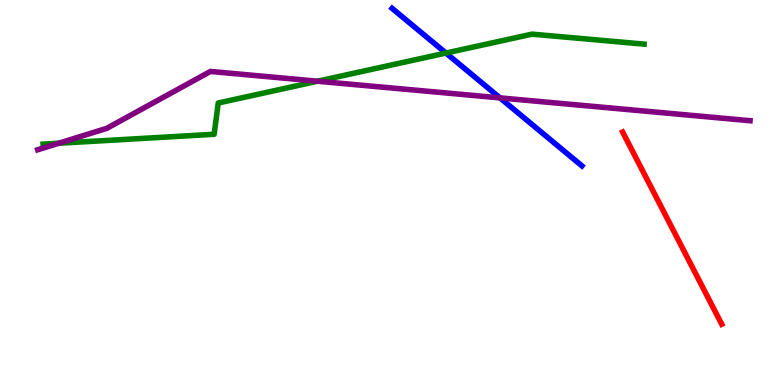[{'lines': ['blue', 'red'], 'intersections': []}, {'lines': ['green', 'red'], 'intersections': []}, {'lines': ['purple', 'red'], 'intersections': []}, {'lines': ['blue', 'green'], 'intersections': [{'x': 5.75, 'y': 8.62}]}, {'lines': ['blue', 'purple'], 'intersections': [{'x': 6.45, 'y': 7.46}]}, {'lines': ['green', 'purple'], 'intersections': [{'x': 0.757, 'y': 6.28}, {'x': 4.1, 'y': 7.89}]}]